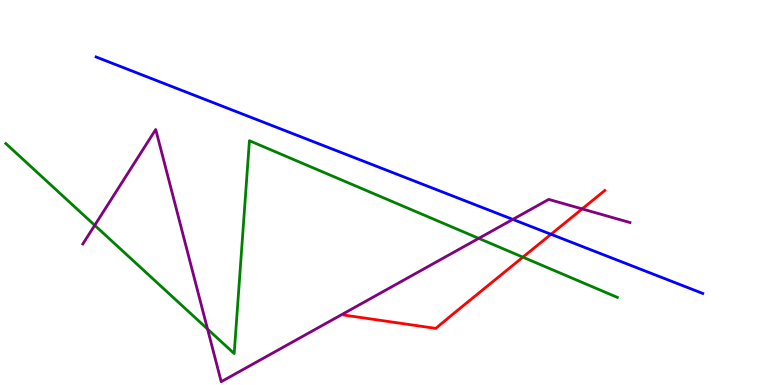[{'lines': ['blue', 'red'], 'intersections': [{'x': 7.11, 'y': 3.91}]}, {'lines': ['green', 'red'], 'intersections': [{'x': 6.75, 'y': 3.32}]}, {'lines': ['purple', 'red'], 'intersections': [{'x': 7.51, 'y': 4.57}]}, {'lines': ['blue', 'green'], 'intersections': []}, {'lines': ['blue', 'purple'], 'intersections': [{'x': 6.62, 'y': 4.3}]}, {'lines': ['green', 'purple'], 'intersections': [{'x': 1.22, 'y': 4.15}, {'x': 2.68, 'y': 1.45}, {'x': 6.18, 'y': 3.81}]}]